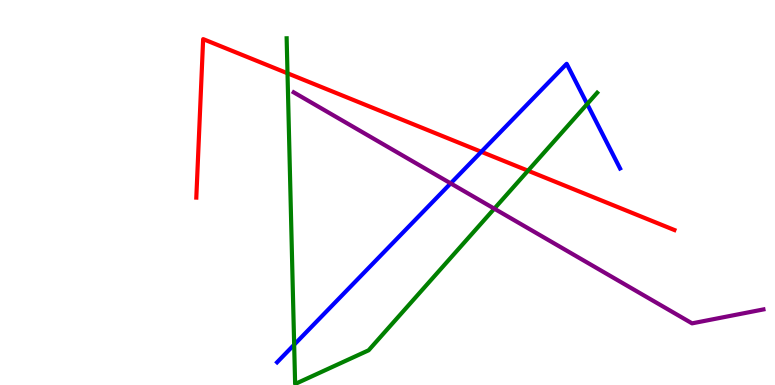[{'lines': ['blue', 'red'], 'intersections': [{'x': 6.21, 'y': 6.06}]}, {'lines': ['green', 'red'], 'intersections': [{'x': 3.71, 'y': 8.1}, {'x': 6.81, 'y': 5.57}]}, {'lines': ['purple', 'red'], 'intersections': []}, {'lines': ['blue', 'green'], 'intersections': [{'x': 3.8, 'y': 1.05}, {'x': 7.58, 'y': 7.3}]}, {'lines': ['blue', 'purple'], 'intersections': [{'x': 5.82, 'y': 5.24}]}, {'lines': ['green', 'purple'], 'intersections': [{'x': 6.38, 'y': 4.58}]}]